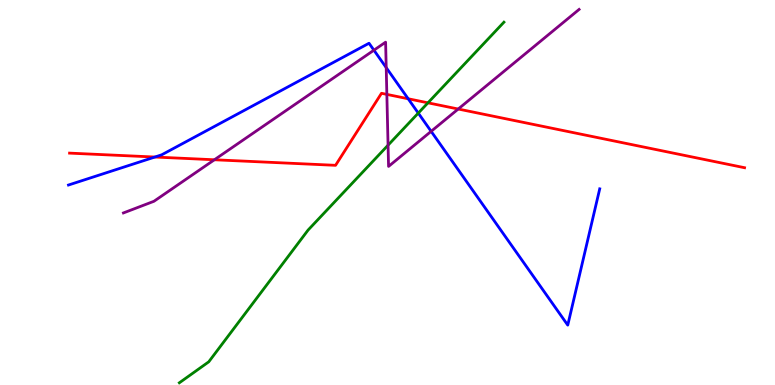[{'lines': ['blue', 'red'], 'intersections': [{'x': 2.0, 'y': 5.92}, {'x': 5.27, 'y': 7.43}]}, {'lines': ['green', 'red'], 'intersections': [{'x': 5.52, 'y': 7.33}]}, {'lines': ['purple', 'red'], 'intersections': [{'x': 2.77, 'y': 5.85}, {'x': 4.99, 'y': 7.55}, {'x': 5.91, 'y': 7.17}]}, {'lines': ['blue', 'green'], 'intersections': [{'x': 5.4, 'y': 7.06}]}, {'lines': ['blue', 'purple'], 'intersections': [{'x': 4.82, 'y': 8.7}, {'x': 4.98, 'y': 8.24}, {'x': 5.56, 'y': 6.59}]}, {'lines': ['green', 'purple'], 'intersections': [{'x': 5.01, 'y': 6.23}]}]